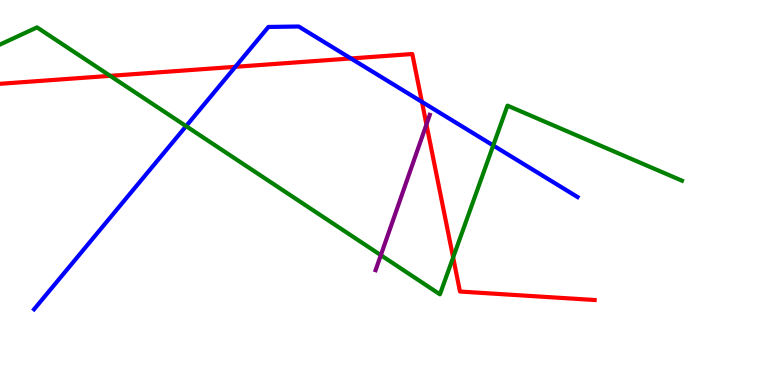[{'lines': ['blue', 'red'], 'intersections': [{'x': 3.04, 'y': 8.26}, {'x': 4.53, 'y': 8.48}, {'x': 5.44, 'y': 7.35}]}, {'lines': ['green', 'red'], 'intersections': [{'x': 1.42, 'y': 8.03}, {'x': 5.85, 'y': 3.31}]}, {'lines': ['purple', 'red'], 'intersections': [{'x': 5.5, 'y': 6.77}]}, {'lines': ['blue', 'green'], 'intersections': [{'x': 2.4, 'y': 6.72}, {'x': 6.36, 'y': 6.22}]}, {'lines': ['blue', 'purple'], 'intersections': []}, {'lines': ['green', 'purple'], 'intersections': [{'x': 4.91, 'y': 3.37}]}]